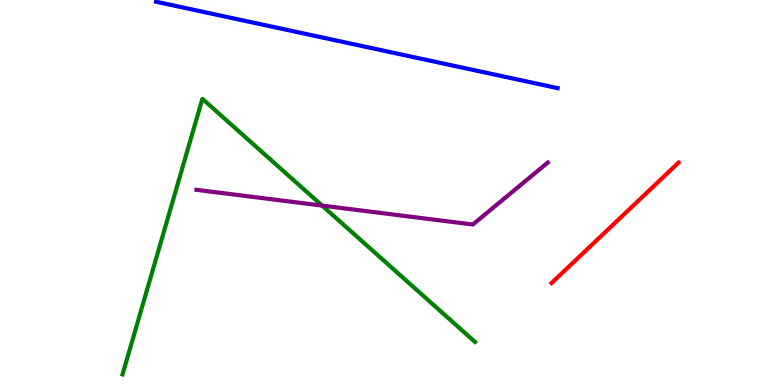[{'lines': ['blue', 'red'], 'intersections': []}, {'lines': ['green', 'red'], 'intersections': []}, {'lines': ['purple', 'red'], 'intersections': []}, {'lines': ['blue', 'green'], 'intersections': []}, {'lines': ['blue', 'purple'], 'intersections': []}, {'lines': ['green', 'purple'], 'intersections': [{'x': 4.16, 'y': 4.66}]}]